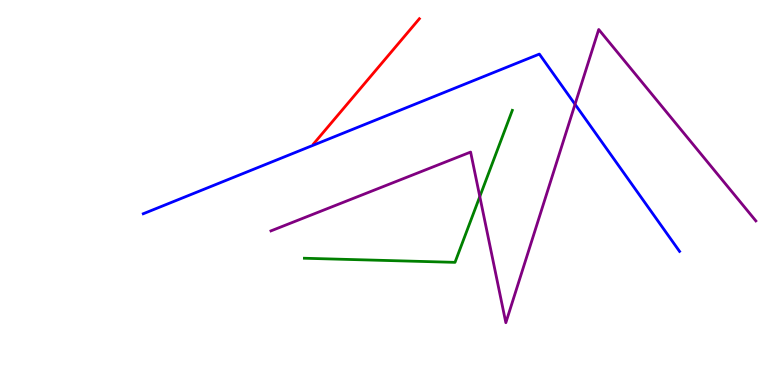[{'lines': ['blue', 'red'], 'intersections': []}, {'lines': ['green', 'red'], 'intersections': []}, {'lines': ['purple', 'red'], 'intersections': []}, {'lines': ['blue', 'green'], 'intersections': []}, {'lines': ['blue', 'purple'], 'intersections': [{'x': 7.42, 'y': 7.29}]}, {'lines': ['green', 'purple'], 'intersections': [{'x': 6.19, 'y': 4.89}]}]